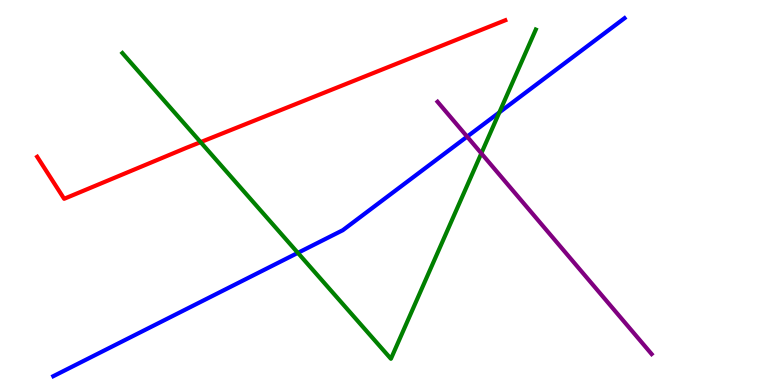[{'lines': ['blue', 'red'], 'intersections': []}, {'lines': ['green', 'red'], 'intersections': [{'x': 2.59, 'y': 6.31}]}, {'lines': ['purple', 'red'], 'intersections': []}, {'lines': ['blue', 'green'], 'intersections': [{'x': 3.84, 'y': 3.43}, {'x': 6.44, 'y': 7.08}]}, {'lines': ['blue', 'purple'], 'intersections': [{'x': 6.03, 'y': 6.45}]}, {'lines': ['green', 'purple'], 'intersections': [{'x': 6.21, 'y': 6.02}]}]